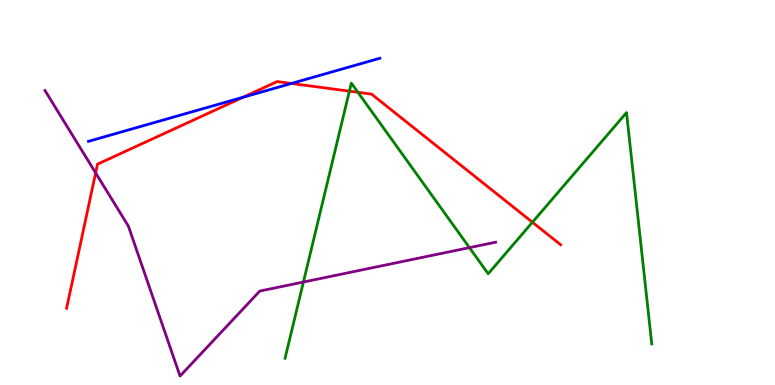[{'lines': ['blue', 'red'], 'intersections': [{'x': 3.14, 'y': 7.47}, {'x': 3.76, 'y': 7.83}]}, {'lines': ['green', 'red'], 'intersections': [{'x': 4.51, 'y': 7.63}, {'x': 4.62, 'y': 7.6}, {'x': 6.87, 'y': 4.23}]}, {'lines': ['purple', 'red'], 'intersections': [{'x': 1.23, 'y': 5.51}]}, {'lines': ['blue', 'green'], 'intersections': []}, {'lines': ['blue', 'purple'], 'intersections': []}, {'lines': ['green', 'purple'], 'intersections': [{'x': 3.92, 'y': 2.67}, {'x': 6.06, 'y': 3.57}]}]